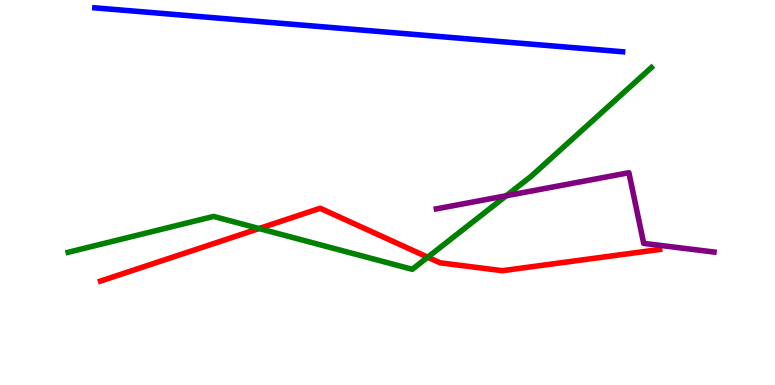[{'lines': ['blue', 'red'], 'intersections': []}, {'lines': ['green', 'red'], 'intersections': [{'x': 3.34, 'y': 4.06}, {'x': 5.52, 'y': 3.32}]}, {'lines': ['purple', 'red'], 'intersections': []}, {'lines': ['blue', 'green'], 'intersections': []}, {'lines': ['blue', 'purple'], 'intersections': []}, {'lines': ['green', 'purple'], 'intersections': [{'x': 6.53, 'y': 4.92}]}]